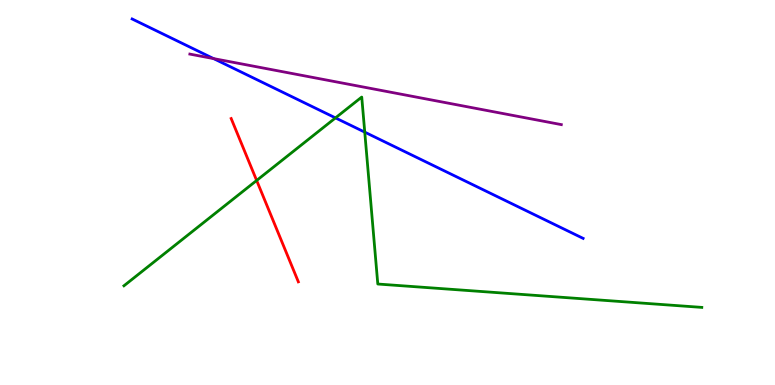[{'lines': ['blue', 'red'], 'intersections': []}, {'lines': ['green', 'red'], 'intersections': [{'x': 3.31, 'y': 5.31}]}, {'lines': ['purple', 'red'], 'intersections': []}, {'lines': ['blue', 'green'], 'intersections': [{'x': 4.33, 'y': 6.94}, {'x': 4.71, 'y': 6.57}]}, {'lines': ['blue', 'purple'], 'intersections': [{'x': 2.76, 'y': 8.48}]}, {'lines': ['green', 'purple'], 'intersections': []}]